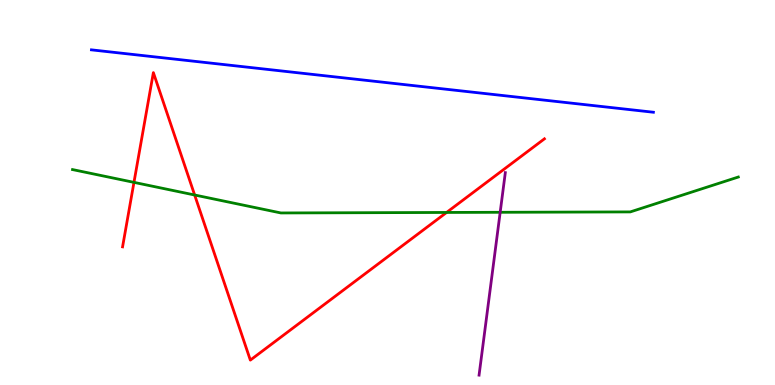[{'lines': ['blue', 'red'], 'intersections': []}, {'lines': ['green', 'red'], 'intersections': [{'x': 1.73, 'y': 5.26}, {'x': 2.51, 'y': 4.94}, {'x': 5.76, 'y': 4.48}]}, {'lines': ['purple', 'red'], 'intersections': []}, {'lines': ['blue', 'green'], 'intersections': []}, {'lines': ['blue', 'purple'], 'intersections': []}, {'lines': ['green', 'purple'], 'intersections': [{'x': 6.45, 'y': 4.49}]}]